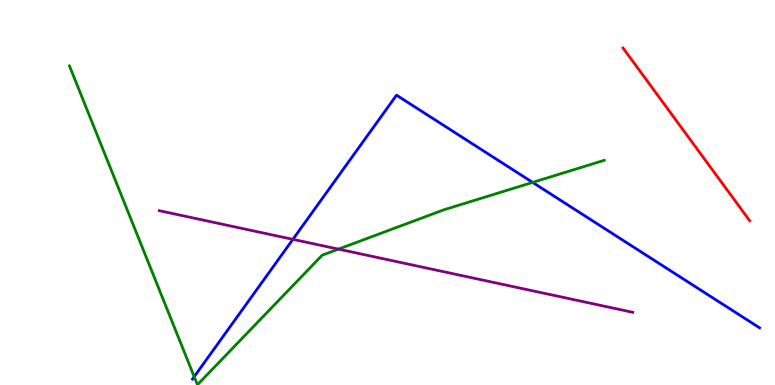[{'lines': ['blue', 'red'], 'intersections': []}, {'lines': ['green', 'red'], 'intersections': []}, {'lines': ['purple', 'red'], 'intersections': []}, {'lines': ['blue', 'green'], 'intersections': [{'x': 2.51, 'y': 0.216}, {'x': 6.87, 'y': 5.26}]}, {'lines': ['blue', 'purple'], 'intersections': [{'x': 3.78, 'y': 3.78}]}, {'lines': ['green', 'purple'], 'intersections': [{'x': 4.37, 'y': 3.53}]}]